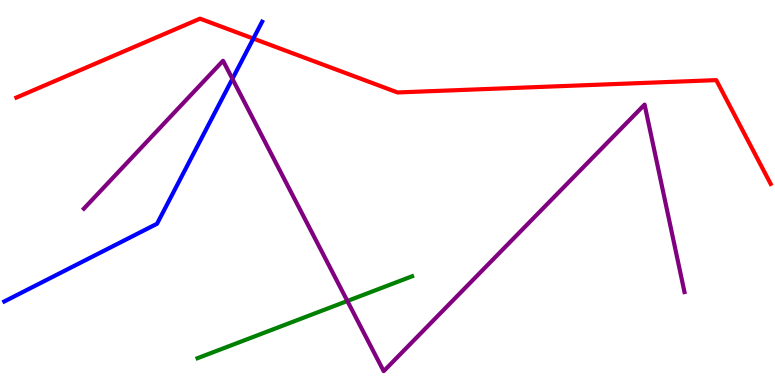[{'lines': ['blue', 'red'], 'intersections': [{'x': 3.27, 'y': 9.0}]}, {'lines': ['green', 'red'], 'intersections': []}, {'lines': ['purple', 'red'], 'intersections': []}, {'lines': ['blue', 'green'], 'intersections': []}, {'lines': ['blue', 'purple'], 'intersections': [{'x': 3.0, 'y': 7.95}]}, {'lines': ['green', 'purple'], 'intersections': [{'x': 4.48, 'y': 2.18}]}]